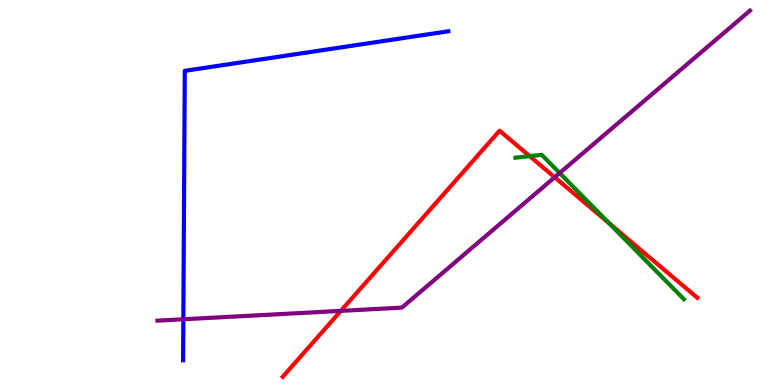[{'lines': ['blue', 'red'], 'intersections': []}, {'lines': ['green', 'red'], 'intersections': [{'x': 6.83, 'y': 5.94}, {'x': 7.86, 'y': 4.2}]}, {'lines': ['purple', 'red'], 'intersections': [{'x': 4.4, 'y': 1.93}, {'x': 7.16, 'y': 5.4}]}, {'lines': ['blue', 'green'], 'intersections': []}, {'lines': ['blue', 'purple'], 'intersections': [{'x': 2.37, 'y': 1.71}]}, {'lines': ['green', 'purple'], 'intersections': [{'x': 7.22, 'y': 5.51}]}]